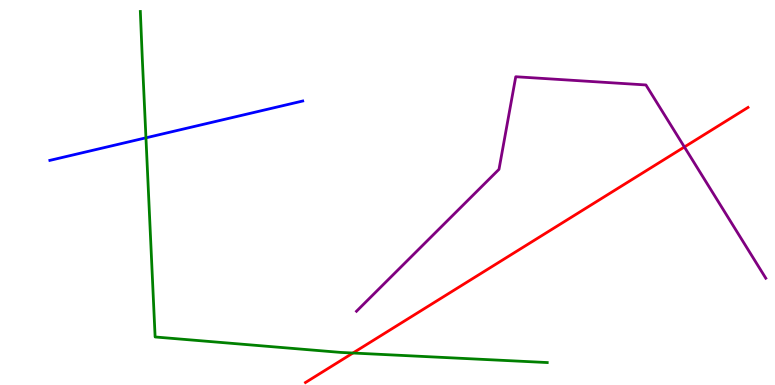[{'lines': ['blue', 'red'], 'intersections': []}, {'lines': ['green', 'red'], 'intersections': [{'x': 4.55, 'y': 0.831}]}, {'lines': ['purple', 'red'], 'intersections': [{'x': 8.83, 'y': 6.18}]}, {'lines': ['blue', 'green'], 'intersections': [{'x': 1.88, 'y': 6.42}]}, {'lines': ['blue', 'purple'], 'intersections': []}, {'lines': ['green', 'purple'], 'intersections': []}]